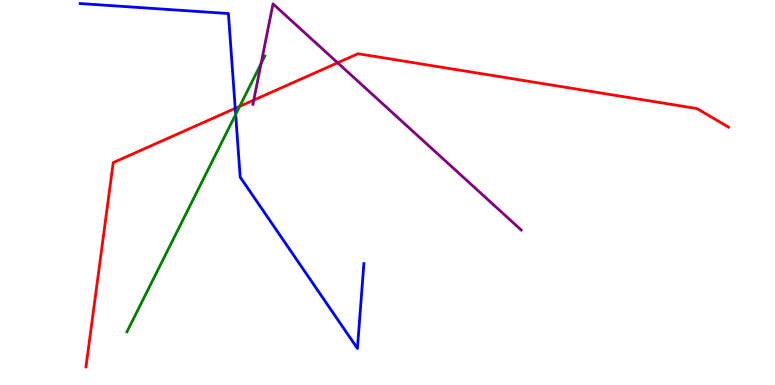[{'lines': ['blue', 'red'], 'intersections': [{'x': 3.04, 'y': 7.19}]}, {'lines': ['green', 'red'], 'intersections': [{'x': 3.09, 'y': 7.24}]}, {'lines': ['purple', 'red'], 'intersections': [{'x': 3.27, 'y': 7.4}, {'x': 4.36, 'y': 8.37}]}, {'lines': ['blue', 'green'], 'intersections': [{'x': 3.04, 'y': 7.03}]}, {'lines': ['blue', 'purple'], 'intersections': []}, {'lines': ['green', 'purple'], 'intersections': [{'x': 3.37, 'y': 8.35}]}]